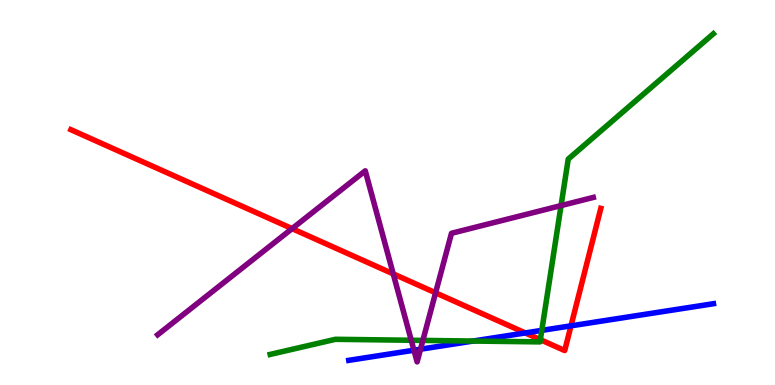[{'lines': ['blue', 'red'], 'intersections': [{'x': 6.78, 'y': 1.35}, {'x': 7.37, 'y': 1.54}]}, {'lines': ['green', 'red'], 'intersections': [{'x': 6.97, 'y': 1.18}]}, {'lines': ['purple', 'red'], 'intersections': [{'x': 3.77, 'y': 4.06}, {'x': 5.07, 'y': 2.89}, {'x': 5.62, 'y': 2.39}]}, {'lines': ['blue', 'green'], 'intersections': [{'x': 6.1, 'y': 1.14}, {'x': 6.99, 'y': 1.42}]}, {'lines': ['blue', 'purple'], 'intersections': [{'x': 5.34, 'y': 0.903}, {'x': 5.43, 'y': 0.93}]}, {'lines': ['green', 'purple'], 'intersections': [{'x': 5.31, 'y': 1.16}, {'x': 5.46, 'y': 1.16}, {'x': 7.24, 'y': 4.66}]}]